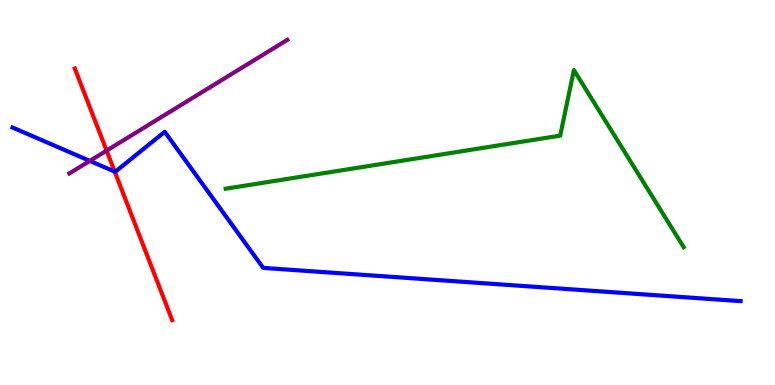[{'lines': ['blue', 'red'], 'intersections': [{'x': 1.48, 'y': 5.54}]}, {'lines': ['green', 'red'], 'intersections': []}, {'lines': ['purple', 'red'], 'intersections': [{'x': 1.38, 'y': 6.09}]}, {'lines': ['blue', 'green'], 'intersections': []}, {'lines': ['blue', 'purple'], 'intersections': [{'x': 1.16, 'y': 5.82}]}, {'lines': ['green', 'purple'], 'intersections': []}]